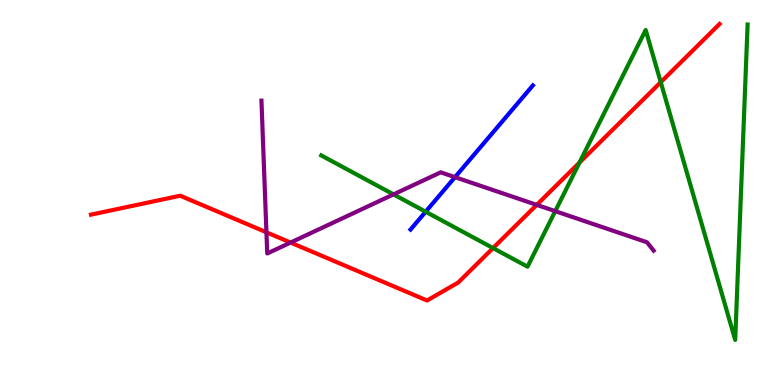[{'lines': ['blue', 'red'], 'intersections': []}, {'lines': ['green', 'red'], 'intersections': [{'x': 6.36, 'y': 3.56}, {'x': 7.48, 'y': 5.78}, {'x': 8.53, 'y': 7.87}]}, {'lines': ['purple', 'red'], 'intersections': [{'x': 3.44, 'y': 3.97}, {'x': 3.75, 'y': 3.7}, {'x': 6.93, 'y': 4.68}]}, {'lines': ['blue', 'green'], 'intersections': [{'x': 5.49, 'y': 4.5}]}, {'lines': ['blue', 'purple'], 'intersections': [{'x': 5.87, 'y': 5.4}]}, {'lines': ['green', 'purple'], 'intersections': [{'x': 5.08, 'y': 4.95}, {'x': 7.16, 'y': 4.52}]}]